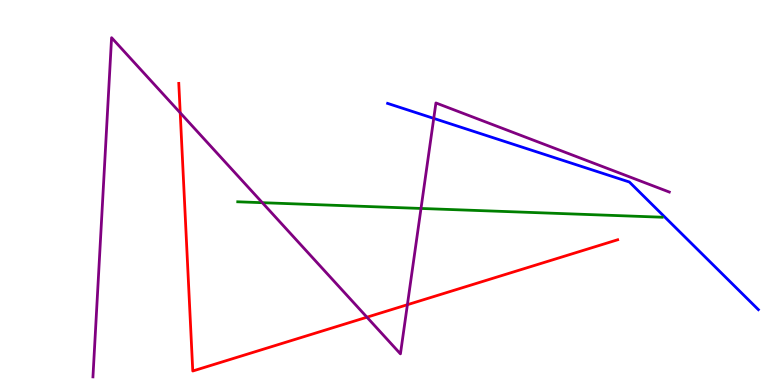[{'lines': ['blue', 'red'], 'intersections': []}, {'lines': ['green', 'red'], 'intersections': []}, {'lines': ['purple', 'red'], 'intersections': [{'x': 2.33, 'y': 7.07}, {'x': 4.73, 'y': 1.76}, {'x': 5.26, 'y': 2.09}]}, {'lines': ['blue', 'green'], 'intersections': []}, {'lines': ['blue', 'purple'], 'intersections': [{'x': 5.6, 'y': 6.92}]}, {'lines': ['green', 'purple'], 'intersections': [{'x': 3.38, 'y': 4.74}, {'x': 5.43, 'y': 4.59}]}]